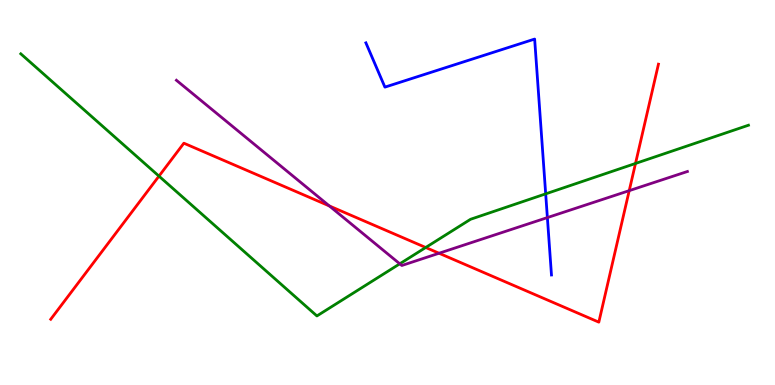[{'lines': ['blue', 'red'], 'intersections': []}, {'lines': ['green', 'red'], 'intersections': [{'x': 2.05, 'y': 5.43}, {'x': 5.49, 'y': 3.57}, {'x': 8.2, 'y': 5.75}]}, {'lines': ['purple', 'red'], 'intersections': [{'x': 4.25, 'y': 4.65}, {'x': 5.67, 'y': 3.42}, {'x': 8.12, 'y': 5.05}]}, {'lines': ['blue', 'green'], 'intersections': [{'x': 7.04, 'y': 4.96}]}, {'lines': ['blue', 'purple'], 'intersections': [{'x': 7.06, 'y': 4.35}]}, {'lines': ['green', 'purple'], 'intersections': [{'x': 5.16, 'y': 3.15}]}]